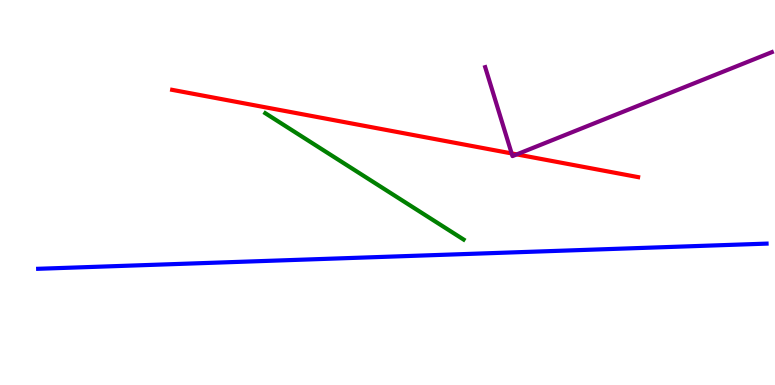[{'lines': ['blue', 'red'], 'intersections': []}, {'lines': ['green', 'red'], 'intersections': []}, {'lines': ['purple', 'red'], 'intersections': [{'x': 6.6, 'y': 6.01}, {'x': 6.67, 'y': 5.99}]}, {'lines': ['blue', 'green'], 'intersections': []}, {'lines': ['blue', 'purple'], 'intersections': []}, {'lines': ['green', 'purple'], 'intersections': []}]